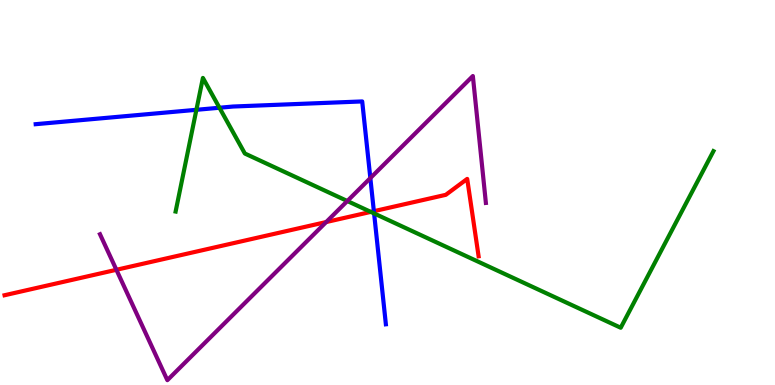[{'lines': ['blue', 'red'], 'intersections': [{'x': 4.82, 'y': 4.51}]}, {'lines': ['green', 'red'], 'intersections': [{'x': 4.78, 'y': 4.5}]}, {'lines': ['purple', 'red'], 'intersections': [{'x': 1.5, 'y': 2.99}, {'x': 4.21, 'y': 4.23}]}, {'lines': ['blue', 'green'], 'intersections': [{'x': 2.53, 'y': 7.15}, {'x': 2.83, 'y': 7.2}, {'x': 4.83, 'y': 4.46}]}, {'lines': ['blue', 'purple'], 'intersections': [{'x': 4.78, 'y': 5.37}]}, {'lines': ['green', 'purple'], 'intersections': [{'x': 4.48, 'y': 4.78}]}]